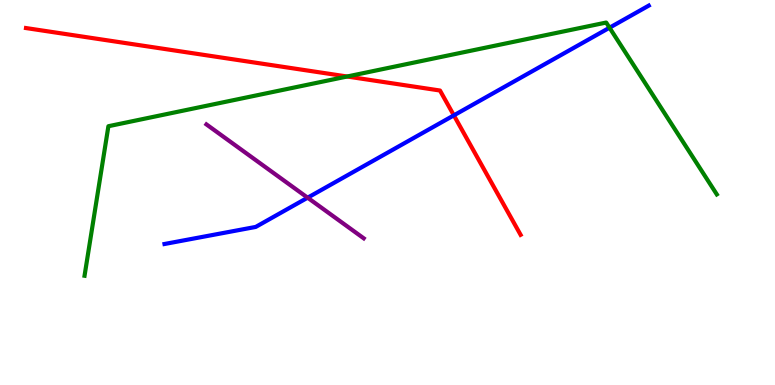[{'lines': ['blue', 'red'], 'intersections': [{'x': 5.86, 'y': 7.0}]}, {'lines': ['green', 'red'], 'intersections': [{'x': 4.48, 'y': 8.01}]}, {'lines': ['purple', 'red'], 'intersections': []}, {'lines': ['blue', 'green'], 'intersections': [{'x': 7.86, 'y': 9.28}]}, {'lines': ['blue', 'purple'], 'intersections': [{'x': 3.97, 'y': 4.87}]}, {'lines': ['green', 'purple'], 'intersections': []}]